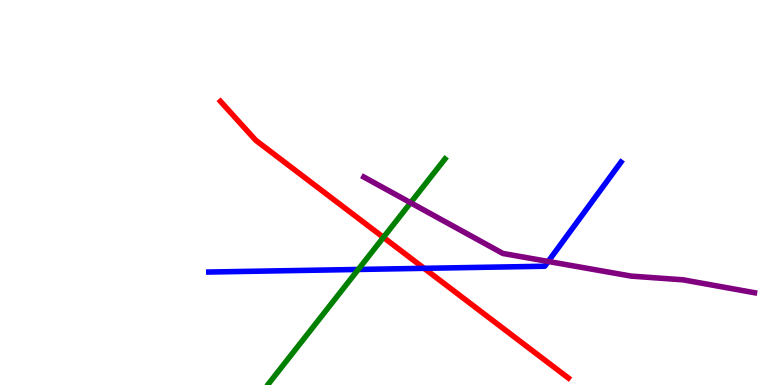[{'lines': ['blue', 'red'], 'intersections': [{'x': 5.47, 'y': 3.03}]}, {'lines': ['green', 'red'], 'intersections': [{'x': 4.95, 'y': 3.83}]}, {'lines': ['purple', 'red'], 'intersections': []}, {'lines': ['blue', 'green'], 'intersections': [{'x': 4.62, 'y': 3.0}]}, {'lines': ['blue', 'purple'], 'intersections': [{'x': 7.07, 'y': 3.21}]}, {'lines': ['green', 'purple'], 'intersections': [{'x': 5.3, 'y': 4.73}]}]